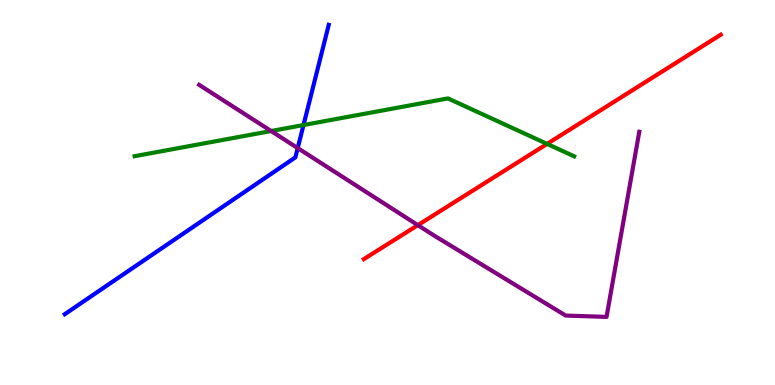[{'lines': ['blue', 'red'], 'intersections': []}, {'lines': ['green', 'red'], 'intersections': [{'x': 7.06, 'y': 6.26}]}, {'lines': ['purple', 'red'], 'intersections': [{'x': 5.39, 'y': 4.15}]}, {'lines': ['blue', 'green'], 'intersections': [{'x': 3.92, 'y': 6.75}]}, {'lines': ['blue', 'purple'], 'intersections': [{'x': 3.84, 'y': 6.15}]}, {'lines': ['green', 'purple'], 'intersections': [{'x': 3.5, 'y': 6.6}]}]